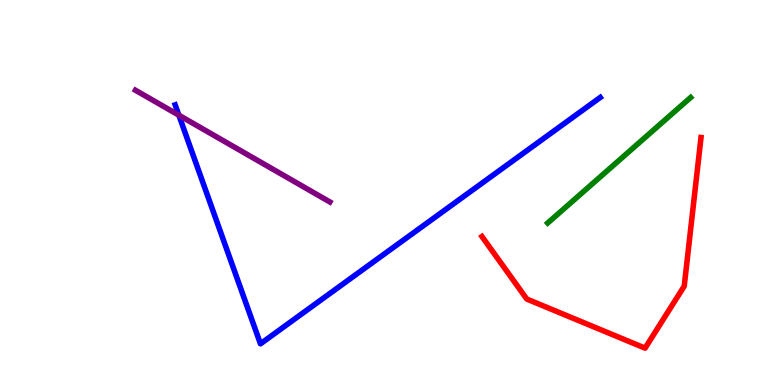[{'lines': ['blue', 'red'], 'intersections': []}, {'lines': ['green', 'red'], 'intersections': []}, {'lines': ['purple', 'red'], 'intersections': []}, {'lines': ['blue', 'green'], 'intersections': []}, {'lines': ['blue', 'purple'], 'intersections': [{'x': 2.31, 'y': 7.01}]}, {'lines': ['green', 'purple'], 'intersections': []}]